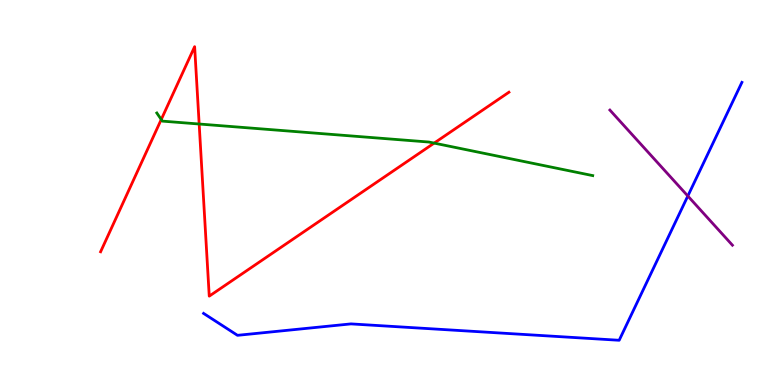[{'lines': ['blue', 'red'], 'intersections': []}, {'lines': ['green', 'red'], 'intersections': [{'x': 2.08, 'y': 6.9}, {'x': 2.57, 'y': 6.78}, {'x': 5.6, 'y': 6.28}]}, {'lines': ['purple', 'red'], 'intersections': []}, {'lines': ['blue', 'green'], 'intersections': []}, {'lines': ['blue', 'purple'], 'intersections': [{'x': 8.88, 'y': 4.91}]}, {'lines': ['green', 'purple'], 'intersections': []}]